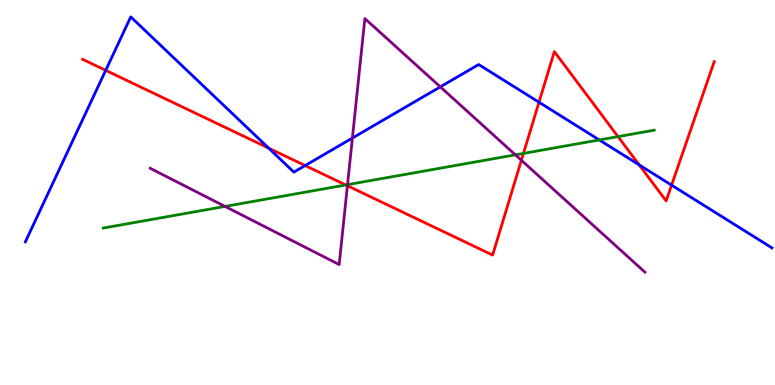[{'lines': ['blue', 'red'], 'intersections': [{'x': 1.36, 'y': 8.17}, {'x': 3.47, 'y': 6.15}, {'x': 3.94, 'y': 5.7}, {'x': 6.95, 'y': 7.34}, {'x': 8.25, 'y': 5.72}, {'x': 8.67, 'y': 5.19}]}, {'lines': ['green', 'red'], 'intersections': [{'x': 4.46, 'y': 5.2}, {'x': 6.75, 'y': 6.02}, {'x': 7.97, 'y': 6.45}]}, {'lines': ['purple', 'red'], 'intersections': [{'x': 4.48, 'y': 5.18}, {'x': 6.73, 'y': 5.84}]}, {'lines': ['blue', 'green'], 'intersections': [{'x': 7.73, 'y': 6.37}]}, {'lines': ['blue', 'purple'], 'intersections': [{'x': 4.55, 'y': 6.41}, {'x': 5.68, 'y': 7.74}]}, {'lines': ['green', 'purple'], 'intersections': [{'x': 2.9, 'y': 4.64}, {'x': 4.48, 'y': 5.2}, {'x': 6.65, 'y': 5.98}]}]